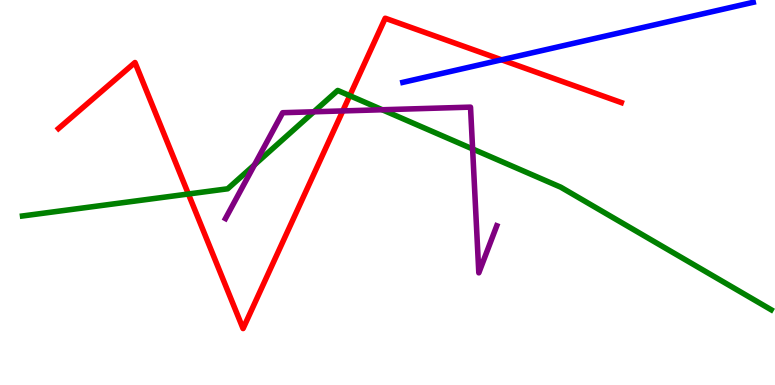[{'lines': ['blue', 'red'], 'intersections': [{'x': 6.47, 'y': 8.45}]}, {'lines': ['green', 'red'], 'intersections': [{'x': 2.43, 'y': 4.96}, {'x': 4.51, 'y': 7.52}]}, {'lines': ['purple', 'red'], 'intersections': [{'x': 4.42, 'y': 7.12}]}, {'lines': ['blue', 'green'], 'intersections': []}, {'lines': ['blue', 'purple'], 'intersections': []}, {'lines': ['green', 'purple'], 'intersections': [{'x': 3.28, 'y': 5.72}, {'x': 4.05, 'y': 7.1}, {'x': 4.93, 'y': 7.15}, {'x': 6.1, 'y': 6.13}]}]